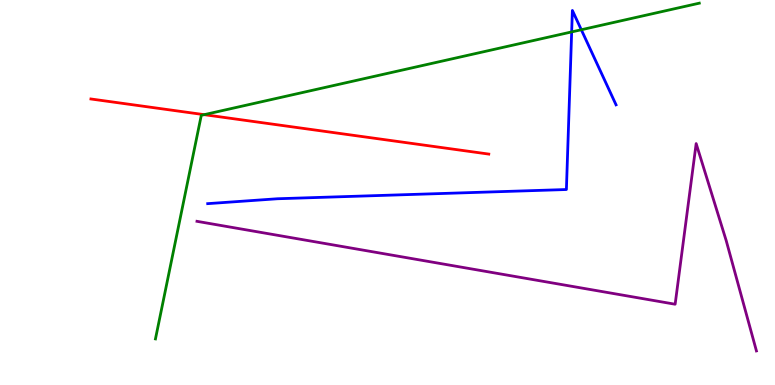[{'lines': ['blue', 'red'], 'intersections': []}, {'lines': ['green', 'red'], 'intersections': [{'x': 2.63, 'y': 7.02}]}, {'lines': ['purple', 'red'], 'intersections': []}, {'lines': ['blue', 'green'], 'intersections': [{'x': 7.38, 'y': 9.17}, {'x': 7.5, 'y': 9.23}]}, {'lines': ['blue', 'purple'], 'intersections': []}, {'lines': ['green', 'purple'], 'intersections': []}]